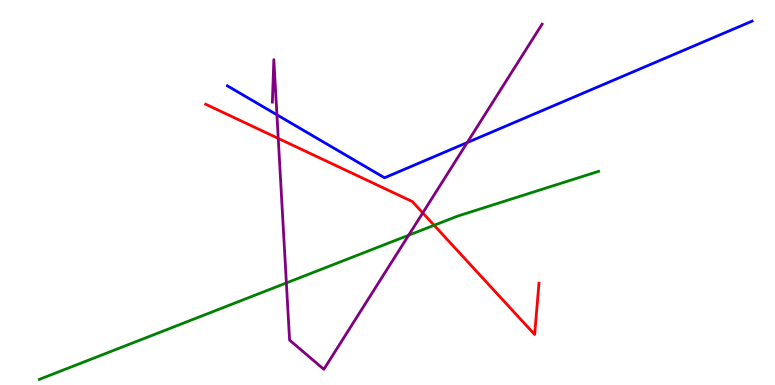[{'lines': ['blue', 'red'], 'intersections': []}, {'lines': ['green', 'red'], 'intersections': [{'x': 5.6, 'y': 4.15}]}, {'lines': ['purple', 'red'], 'intersections': [{'x': 3.59, 'y': 6.4}, {'x': 5.45, 'y': 4.47}]}, {'lines': ['blue', 'green'], 'intersections': []}, {'lines': ['blue', 'purple'], 'intersections': [{'x': 3.57, 'y': 7.02}, {'x': 6.03, 'y': 6.3}]}, {'lines': ['green', 'purple'], 'intersections': [{'x': 3.7, 'y': 2.65}, {'x': 5.27, 'y': 3.89}]}]